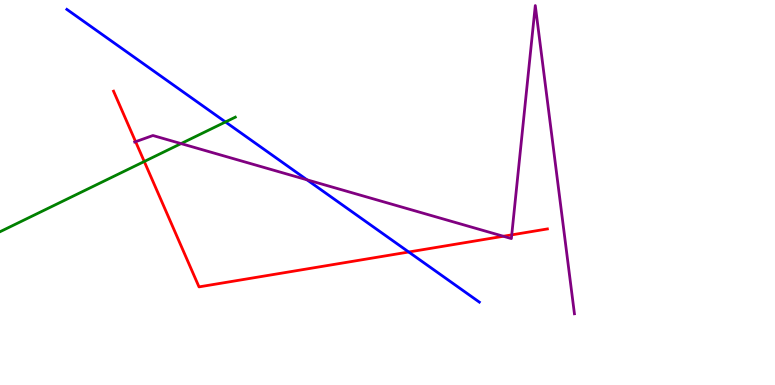[{'lines': ['blue', 'red'], 'intersections': [{'x': 5.27, 'y': 3.45}]}, {'lines': ['green', 'red'], 'intersections': [{'x': 1.86, 'y': 5.81}]}, {'lines': ['purple', 'red'], 'intersections': [{'x': 1.75, 'y': 6.32}, {'x': 6.49, 'y': 3.86}, {'x': 6.6, 'y': 3.9}]}, {'lines': ['blue', 'green'], 'intersections': [{'x': 2.91, 'y': 6.83}]}, {'lines': ['blue', 'purple'], 'intersections': [{'x': 3.96, 'y': 5.33}]}, {'lines': ['green', 'purple'], 'intersections': [{'x': 2.34, 'y': 6.27}]}]